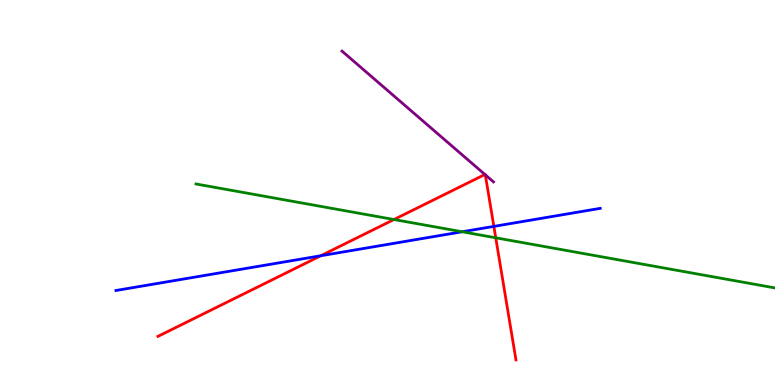[{'lines': ['blue', 'red'], 'intersections': [{'x': 4.14, 'y': 3.36}, {'x': 6.37, 'y': 4.12}]}, {'lines': ['green', 'red'], 'intersections': [{'x': 5.08, 'y': 4.3}, {'x': 6.4, 'y': 3.82}]}, {'lines': ['purple', 'red'], 'intersections': [{'x': 6.26, 'y': 5.47}, {'x': 6.26, 'y': 5.46}]}, {'lines': ['blue', 'green'], 'intersections': [{'x': 5.96, 'y': 3.98}]}, {'lines': ['blue', 'purple'], 'intersections': []}, {'lines': ['green', 'purple'], 'intersections': []}]